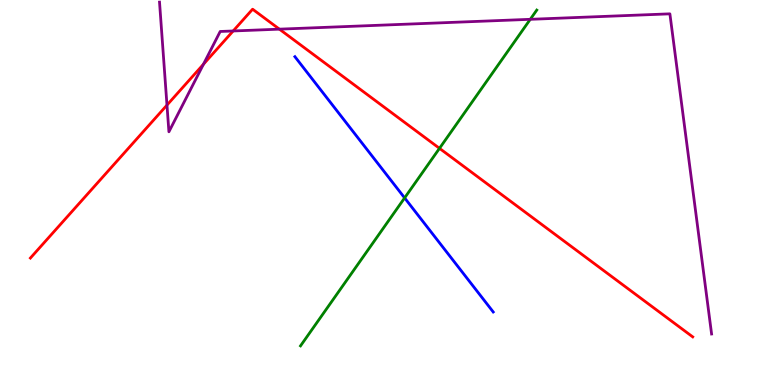[{'lines': ['blue', 'red'], 'intersections': []}, {'lines': ['green', 'red'], 'intersections': [{'x': 5.67, 'y': 6.15}]}, {'lines': ['purple', 'red'], 'intersections': [{'x': 2.15, 'y': 7.27}, {'x': 2.63, 'y': 8.33}, {'x': 3.01, 'y': 9.2}, {'x': 3.61, 'y': 9.24}]}, {'lines': ['blue', 'green'], 'intersections': [{'x': 5.22, 'y': 4.86}]}, {'lines': ['blue', 'purple'], 'intersections': []}, {'lines': ['green', 'purple'], 'intersections': [{'x': 6.84, 'y': 9.5}]}]